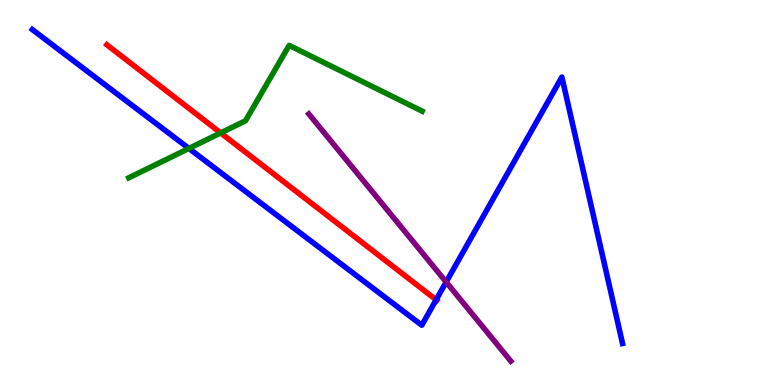[{'lines': ['blue', 'red'], 'intersections': [{'x': 5.63, 'y': 2.21}]}, {'lines': ['green', 'red'], 'intersections': [{'x': 2.85, 'y': 6.55}]}, {'lines': ['purple', 'red'], 'intersections': []}, {'lines': ['blue', 'green'], 'intersections': [{'x': 2.44, 'y': 6.14}]}, {'lines': ['blue', 'purple'], 'intersections': [{'x': 5.76, 'y': 2.67}]}, {'lines': ['green', 'purple'], 'intersections': []}]